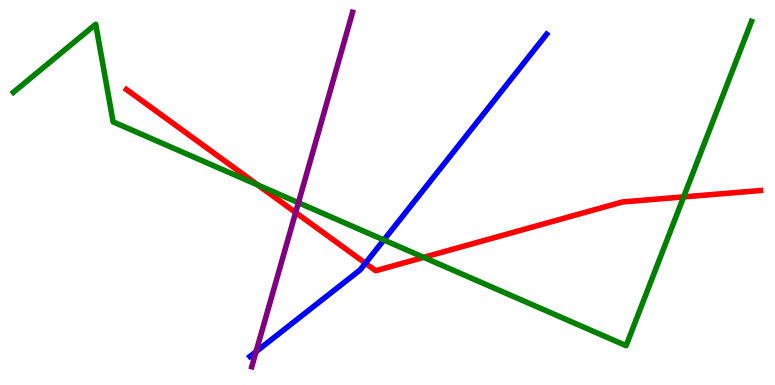[{'lines': ['blue', 'red'], 'intersections': [{'x': 4.72, 'y': 3.16}]}, {'lines': ['green', 'red'], 'intersections': [{'x': 3.33, 'y': 5.19}, {'x': 5.47, 'y': 3.32}, {'x': 8.82, 'y': 4.89}]}, {'lines': ['purple', 'red'], 'intersections': [{'x': 3.81, 'y': 4.48}]}, {'lines': ['blue', 'green'], 'intersections': [{'x': 4.95, 'y': 3.77}]}, {'lines': ['blue', 'purple'], 'intersections': [{'x': 3.3, 'y': 0.866}]}, {'lines': ['green', 'purple'], 'intersections': [{'x': 3.85, 'y': 4.73}]}]